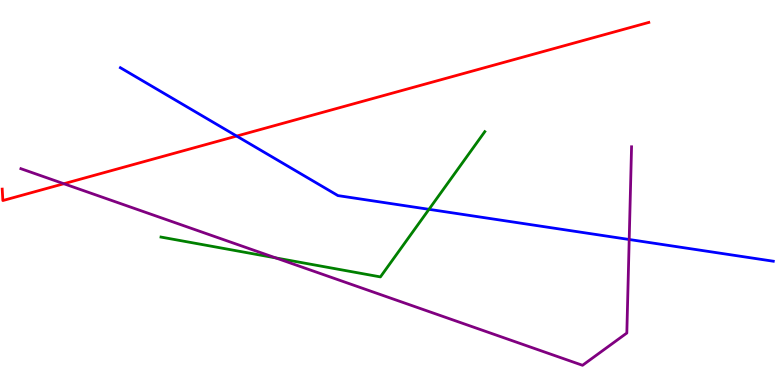[{'lines': ['blue', 'red'], 'intersections': [{'x': 3.05, 'y': 6.47}]}, {'lines': ['green', 'red'], 'intersections': []}, {'lines': ['purple', 'red'], 'intersections': [{'x': 0.824, 'y': 5.23}]}, {'lines': ['blue', 'green'], 'intersections': [{'x': 5.54, 'y': 4.56}]}, {'lines': ['blue', 'purple'], 'intersections': [{'x': 8.12, 'y': 3.78}]}, {'lines': ['green', 'purple'], 'intersections': [{'x': 3.56, 'y': 3.3}]}]